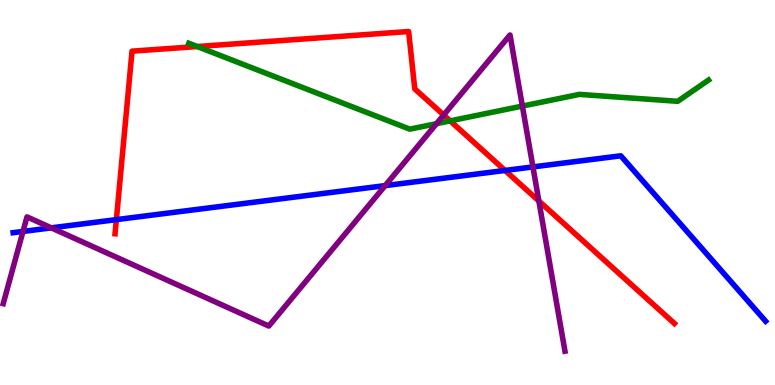[{'lines': ['blue', 'red'], 'intersections': [{'x': 1.5, 'y': 4.3}, {'x': 6.52, 'y': 5.57}]}, {'lines': ['green', 'red'], 'intersections': [{'x': 2.55, 'y': 8.79}, {'x': 5.81, 'y': 6.86}]}, {'lines': ['purple', 'red'], 'intersections': [{'x': 5.72, 'y': 7.01}, {'x': 6.95, 'y': 4.78}]}, {'lines': ['blue', 'green'], 'intersections': []}, {'lines': ['blue', 'purple'], 'intersections': [{'x': 0.297, 'y': 3.99}, {'x': 0.662, 'y': 4.08}, {'x': 4.97, 'y': 5.18}, {'x': 6.88, 'y': 5.66}]}, {'lines': ['green', 'purple'], 'intersections': [{'x': 5.63, 'y': 6.79}, {'x': 6.74, 'y': 7.24}]}]